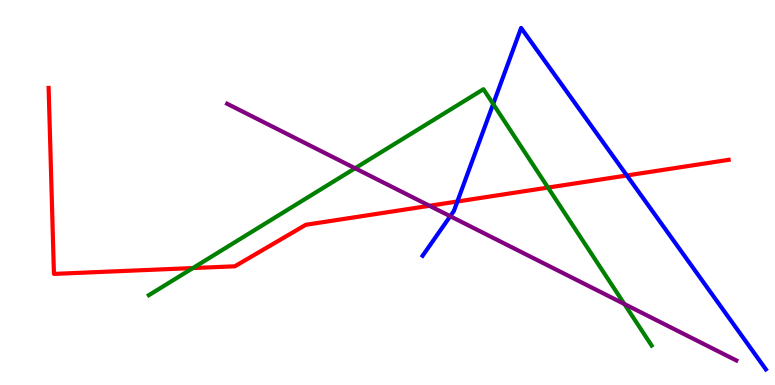[{'lines': ['blue', 'red'], 'intersections': [{'x': 5.9, 'y': 4.77}, {'x': 8.09, 'y': 5.44}]}, {'lines': ['green', 'red'], 'intersections': [{'x': 2.49, 'y': 3.04}, {'x': 7.07, 'y': 5.13}]}, {'lines': ['purple', 'red'], 'intersections': [{'x': 5.54, 'y': 4.66}]}, {'lines': ['blue', 'green'], 'intersections': [{'x': 6.36, 'y': 7.3}]}, {'lines': ['blue', 'purple'], 'intersections': [{'x': 5.81, 'y': 4.38}]}, {'lines': ['green', 'purple'], 'intersections': [{'x': 4.58, 'y': 5.63}, {'x': 8.06, 'y': 2.1}]}]